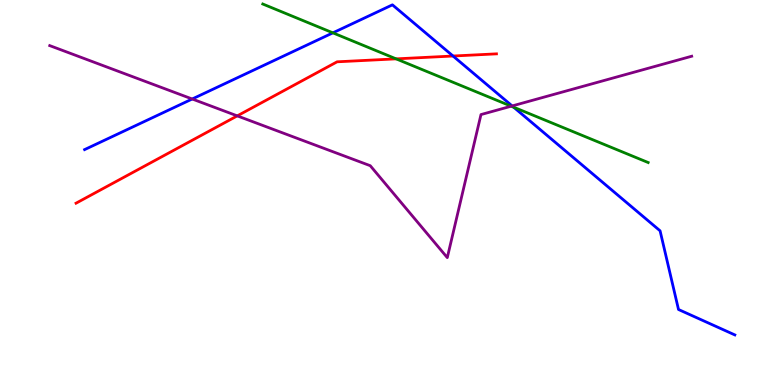[{'lines': ['blue', 'red'], 'intersections': [{'x': 5.85, 'y': 8.54}]}, {'lines': ['green', 'red'], 'intersections': [{'x': 5.11, 'y': 8.47}]}, {'lines': ['purple', 'red'], 'intersections': [{'x': 3.06, 'y': 6.99}]}, {'lines': ['blue', 'green'], 'intersections': [{'x': 4.3, 'y': 9.15}, {'x': 6.63, 'y': 7.22}]}, {'lines': ['blue', 'purple'], 'intersections': [{'x': 2.48, 'y': 7.43}, {'x': 6.61, 'y': 7.25}]}, {'lines': ['green', 'purple'], 'intersections': [{'x': 6.6, 'y': 7.24}]}]